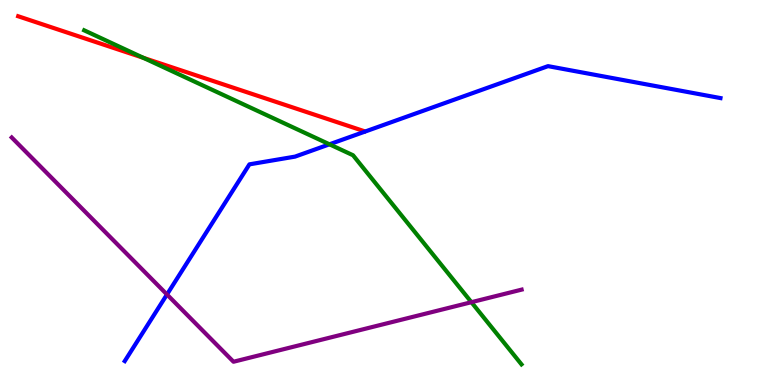[{'lines': ['blue', 'red'], 'intersections': []}, {'lines': ['green', 'red'], 'intersections': [{'x': 1.85, 'y': 8.5}]}, {'lines': ['purple', 'red'], 'intersections': []}, {'lines': ['blue', 'green'], 'intersections': [{'x': 4.25, 'y': 6.25}]}, {'lines': ['blue', 'purple'], 'intersections': [{'x': 2.15, 'y': 2.35}]}, {'lines': ['green', 'purple'], 'intersections': [{'x': 6.08, 'y': 2.15}]}]